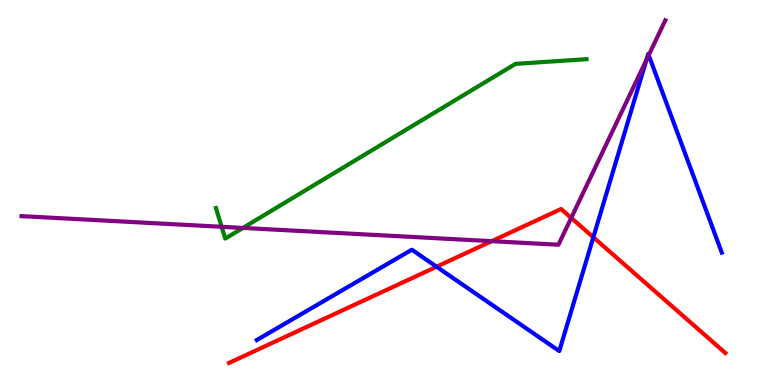[{'lines': ['blue', 'red'], 'intersections': [{'x': 5.63, 'y': 3.07}, {'x': 7.66, 'y': 3.84}]}, {'lines': ['green', 'red'], 'intersections': []}, {'lines': ['purple', 'red'], 'intersections': [{'x': 6.34, 'y': 3.74}, {'x': 7.37, 'y': 4.34}]}, {'lines': ['blue', 'green'], 'intersections': []}, {'lines': ['blue', 'purple'], 'intersections': [{'x': 8.34, 'y': 8.44}, {'x': 8.37, 'y': 8.57}]}, {'lines': ['green', 'purple'], 'intersections': [{'x': 2.86, 'y': 4.11}, {'x': 3.13, 'y': 4.08}]}]